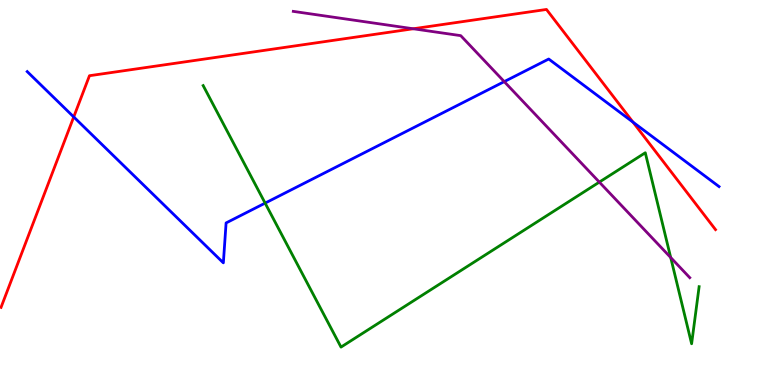[{'lines': ['blue', 'red'], 'intersections': [{'x': 0.951, 'y': 6.96}, {'x': 8.17, 'y': 6.83}]}, {'lines': ['green', 'red'], 'intersections': []}, {'lines': ['purple', 'red'], 'intersections': [{'x': 5.33, 'y': 9.25}]}, {'lines': ['blue', 'green'], 'intersections': [{'x': 3.42, 'y': 4.72}]}, {'lines': ['blue', 'purple'], 'intersections': [{'x': 6.51, 'y': 7.88}]}, {'lines': ['green', 'purple'], 'intersections': [{'x': 7.73, 'y': 5.27}, {'x': 8.65, 'y': 3.31}]}]